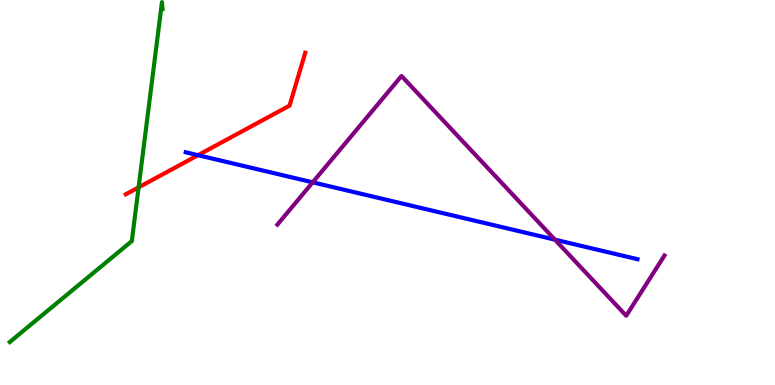[{'lines': ['blue', 'red'], 'intersections': [{'x': 2.56, 'y': 5.97}]}, {'lines': ['green', 'red'], 'intersections': [{'x': 1.79, 'y': 5.13}]}, {'lines': ['purple', 'red'], 'intersections': []}, {'lines': ['blue', 'green'], 'intersections': []}, {'lines': ['blue', 'purple'], 'intersections': [{'x': 4.03, 'y': 5.26}, {'x': 7.16, 'y': 3.78}]}, {'lines': ['green', 'purple'], 'intersections': []}]